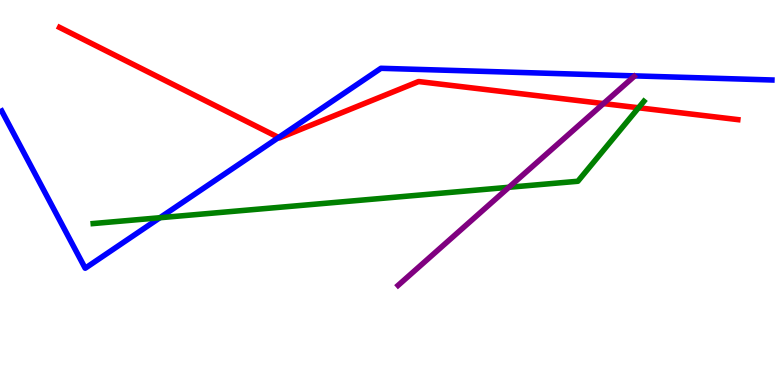[{'lines': ['blue', 'red'], 'intersections': [{'x': 3.6, 'y': 6.43}]}, {'lines': ['green', 'red'], 'intersections': [{'x': 8.24, 'y': 7.2}]}, {'lines': ['purple', 'red'], 'intersections': [{'x': 7.79, 'y': 7.31}]}, {'lines': ['blue', 'green'], 'intersections': [{'x': 2.06, 'y': 4.34}]}, {'lines': ['blue', 'purple'], 'intersections': []}, {'lines': ['green', 'purple'], 'intersections': [{'x': 6.57, 'y': 5.14}]}]